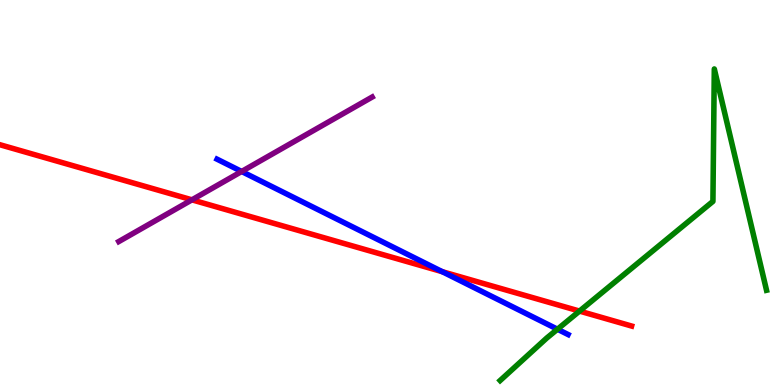[{'lines': ['blue', 'red'], 'intersections': [{'x': 5.71, 'y': 2.94}]}, {'lines': ['green', 'red'], 'intersections': [{'x': 7.48, 'y': 1.92}]}, {'lines': ['purple', 'red'], 'intersections': [{'x': 2.48, 'y': 4.81}]}, {'lines': ['blue', 'green'], 'intersections': [{'x': 7.19, 'y': 1.45}]}, {'lines': ['blue', 'purple'], 'intersections': [{'x': 3.12, 'y': 5.55}]}, {'lines': ['green', 'purple'], 'intersections': []}]